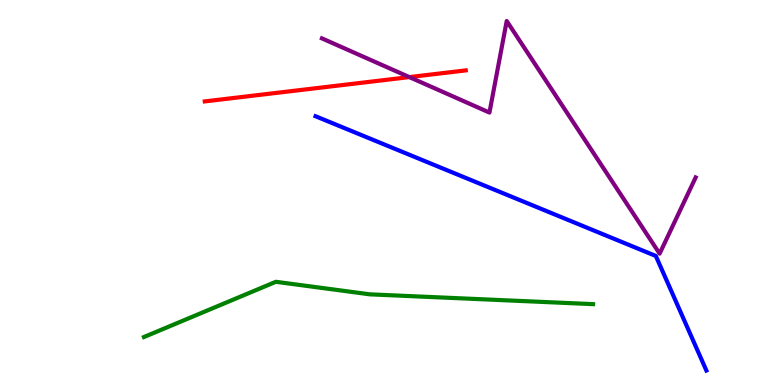[{'lines': ['blue', 'red'], 'intersections': []}, {'lines': ['green', 'red'], 'intersections': []}, {'lines': ['purple', 'red'], 'intersections': [{'x': 5.28, 'y': 8.0}]}, {'lines': ['blue', 'green'], 'intersections': []}, {'lines': ['blue', 'purple'], 'intersections': []}, {'lines': ['green', 'purple'], 'intersections': []}]